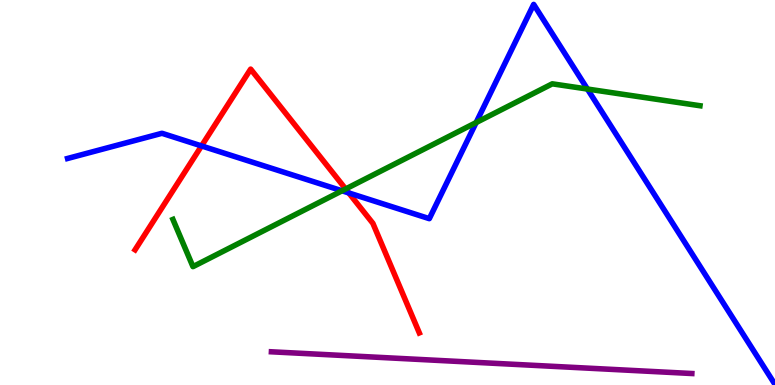[{'lines': ['blue', 'red'], 'intersections': [{'x': 2.6, 'y': 6.21}, {'x': 4.5, 'y': 4.99}]}, {'lines': ['green', 'red'], 'intersections': [{'x': 4.46, 'y': 5.09}]}, {'lines': ['purple', 'red'], 'intersections': []}, {'lines': ['blue', 'green'], 'intersections': [{'x': 4.41, 'y': 5.04}, {'x': 6.14, 'y': 6.82}, {'x': 7.58, 'y': 7.69}]}, {'lines': ['blue', 'purple'], 'intersections': []}, {'lines': ['green', 'purple'], 'intersections': []}]